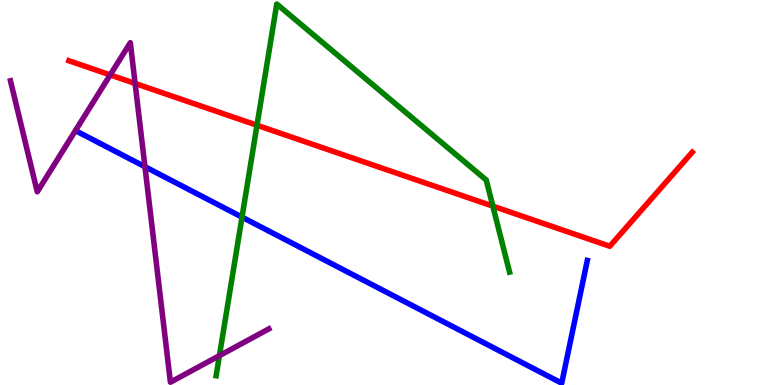[{'lines': ['blue', 'red'], 'intersections': []}, {'lines': ['green', 'red'], 'intersections': [{'x': 3.32, 'y': 6.75}, {'x': 6.36, 'y': 4.65}]}, {'lines': ['purple', 'red'], 'intersections': [{'x': 1.42, 'y': 8.05}, {'x': 1.74, 'y': 7.83}]}, {'lines': ['blue', 'green'], 'intersections': [{'x': 3.12, 'y': 4.36}]}, {'lines': ['blue', 'purple'], 'intersections': [{'x': 1.87, 'y': 5.67}]}, {'lines': ['green', 'purple'], 'intersections': [{'x': 2.83, 'y': 0.762}]}]